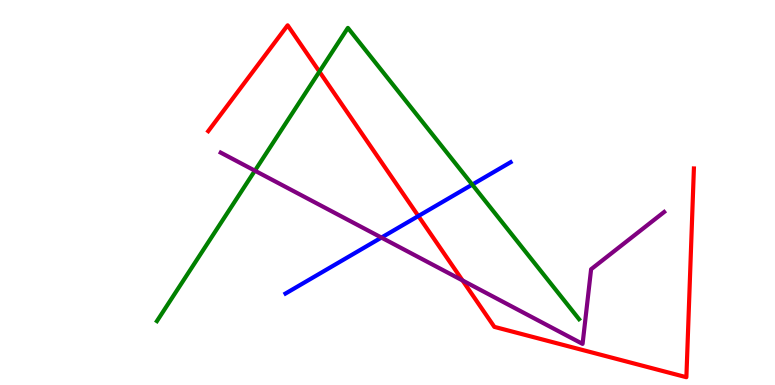[{'lines': ['blue', 'red'], 'intersections': [{'x': 5.4, 'y': 4.39}]}, {'lines': ['green', 'red'], 'intersections': [{'x': 4.12, 'y': 8.14}]}, {'lines': ['purple', 'red'], 'intersections': [{'x': 5.97, 'y': 2.72}]}, {'lines': ['blue', 'green'], 'intersections': [{'x': 6.09, 'y': 5.21}]}, {'lines': ['blue', 'purple'], 'intersections': [{'x': 4.92, 'y': 3.83}]}, {'lines': ['green', 'purple'], 'intersections': [{'x': 3.29, 'y': 5.57}]}]